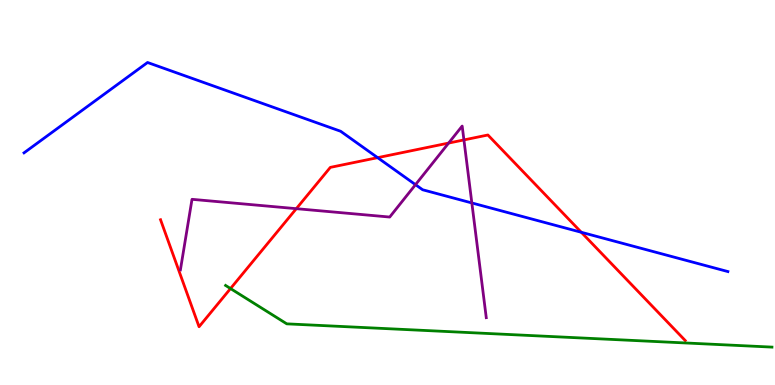[{'lines': ['blue', 'red'], 'intersections': [{'x': 4.87, 'y': 5.91}, {'x': 7.5, 'y': 3.97}]}, {'lines': ['green', 'red'], 'intersections': [{'x': 2.97, 'y': 2.51}]}, {'lines': ['purple', 'red'], 'intersections': [{'x': 3.82, 'y': 4.58}, {'x': 5.79, 'y': 6.28}, {'x': 5.99, 'y': 6.37}]}, {'lines': ['blue', 'green'], 'intersections': []}, {'lines': ['blue', 'purple'], 'intersections': [{'x': 5.36, 'y': 5.2}, {'x': 6.09, 'y': 4.73}]}, {'lines': ['green', 'purple'], 'intersections': []}]